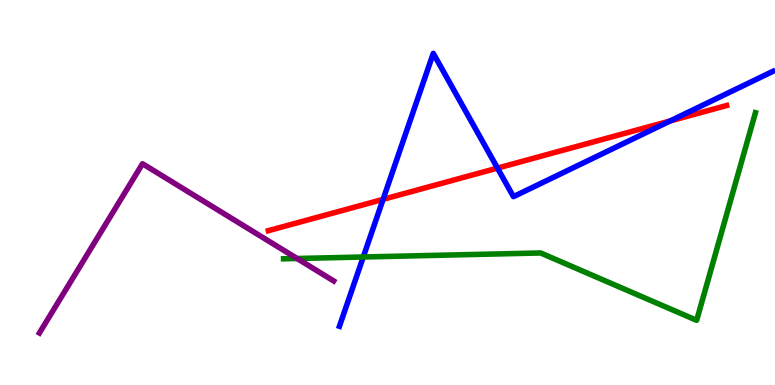[{'lines': ['blue', 'red'], 'intersections': [{'x': 4.94, 'y': 4.82}, {'x': 6.42, 'y': 5.63}, {'x': 8.65, 'y': 6.86}]}, {'lines': ['green', 'red'], 'intersections': []}, {'lines': ['purple', 'red'], 'intersections': []}, {'lines': ['blue', 'green'], 'intersections': [{'x': 4.69, 'y': 3.32}]}, {'lines': ['blue', 'purple'], 'intersections': []}, {'lines': ['green', 'purple'], 'intersections': [{'x': 3.83, 'y': 3.29}]}]